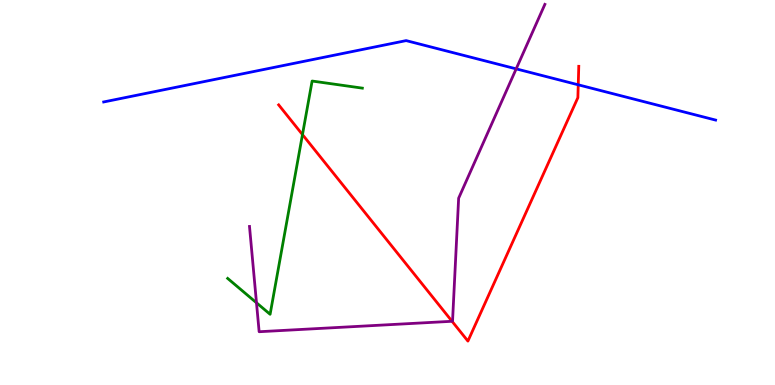[{'lines': ['blue', 'red'], 'intersections': [{'x': 7.46, 'y': 7.8}]}, {'lines': ['green', 'red'], 'intersections': [{'x': 3.9, 'y': 6.5}]}, {'lines': ['purple', 'red'], 'intersections': [{'x': 5.83, 'y': 1.65}]}, {'lines': ['blue', 'green'], 'intersections': []}, {'lines': ['blue', 'purple'], 'intersections': [{'x': 6.66, 'y': 8.21}]}, {'lines': ['green', 'purple'], 'intersections': [{'x': 3.31, 'y': 2.14}]}]